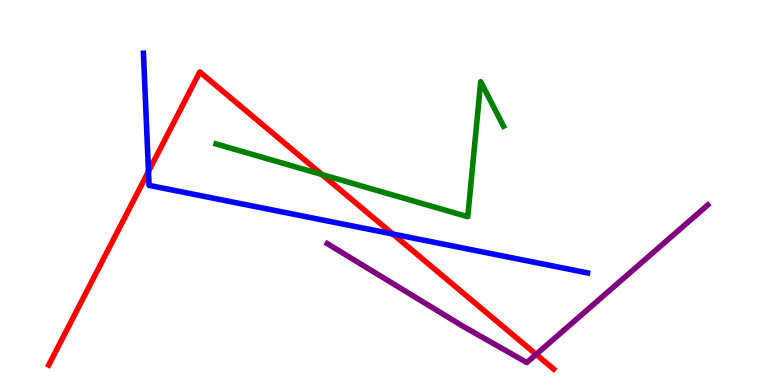[{'lines': ['blue', 'red'], 'intersections': [{'x': 1.92, 'y': 5.54}, {'x': 5.07, 'y': 3.92}]}, {'lines': ['green', 'red'], 'intersections': [{'x': 4.15, 'y': 5.47}]}, {'lines': ['purple', 'red'], 'intersections': [{'x': 6.92, 'y': 0.795}]}, {'lines': ['blue', 'green'], 'intersections': []}, {'lines': ['blue', 'purple'], 'intersections': []}, {'lines': ['green', 'purple'], 'intersections': []}]